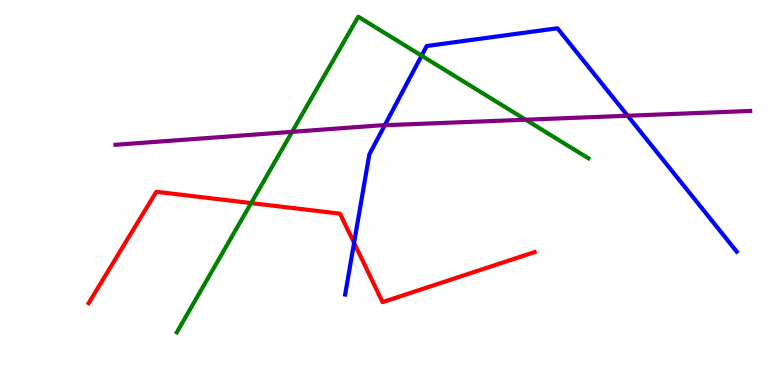[{'lines': ['blue', 'red'], 'intersections': [{'x': 4.57, 'y': 3.69}]}, {'lines': ['green', 'red'], 'intersections': [{'x': 3.24, 'y': 4.73}]}, {'lines': ['purple', 'red'], 'intersections': []}, {'lines': ['blue', 'green'], 'intersections': [{'x': 5.44, 'y': 8.55}]}, {'lines': ['blue', 'purple'], 'intersections': [{'x': 4.96, 'y': 6.75}, {'x': 8.1, 'y': 6.99}]}, {'lines': ['green', 'purple'], 'intersections': [{'x': 3.77, 'y': 6.58}, {'x': 6.78, 'y': 6.89}]}]